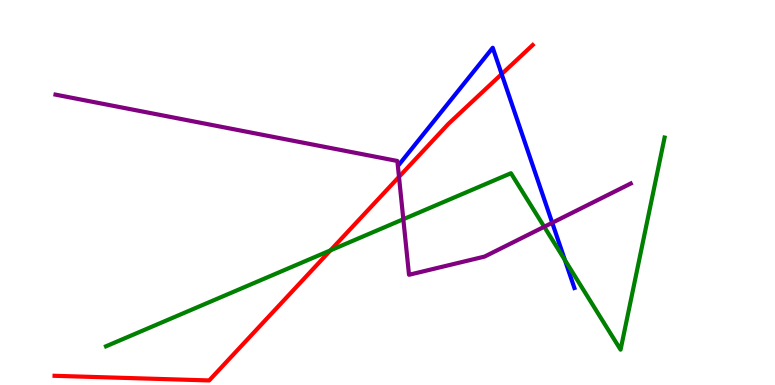[{'lines': ['blue', 'red'], 'intersections': [{'x': 6.47, 'y': 8.08}]}, {'lines': ['green', 'red'], 'intersections': [{'x': 4.26, 'y': 3.5}]}, {'lines': ['purple', 'red'], 'intersections': [{'x': 5.15, 'y': 5.41}]}, {'lines': ['blue', 'green'], 'intersections': [{'x': 7.29, 'y': 3.24}]}, {'lines': ['blue', 'purple'], 'intersections': [{'x': 7.13, 'y': 4.21}]}, {'lines': ['green', 'purple'], 'intersections': [{'x': 5.2, 'y': 4.31}, {'x': 7.02, 'y': 4.11}]}]